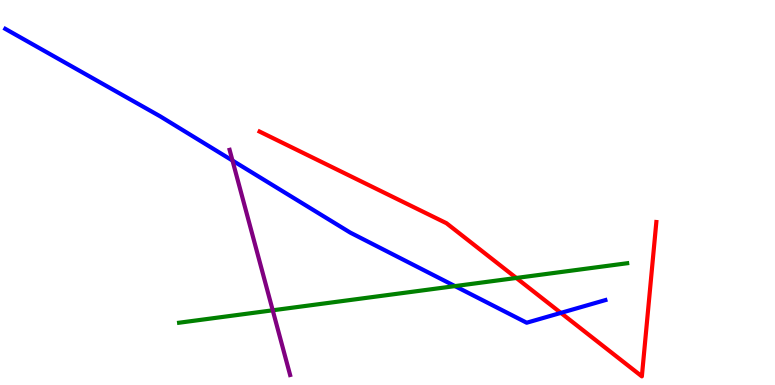[{'lines': ['blue', 'red'], 'intersections': [{'x': 7.24, 'y': 1.87}]}, {'lines': ['green', 'red'], 'intersections': [{'x': 6.66, 'y': 2.78}]}, {'lines': ['purple', 'red'], 'intersections': []}, {'lines': ['blue', 'green'], 'intersections': [{'x': 5.87, 'y': 2.57}]}, {'lines': ['blue', 'purple'], 'intersections': [{'x': 3.0, 'y': 5.83}]}, {'lines': ['green', 'purple'], 'intersections': [{'x': 3.52, 'y': 1.94}]}]